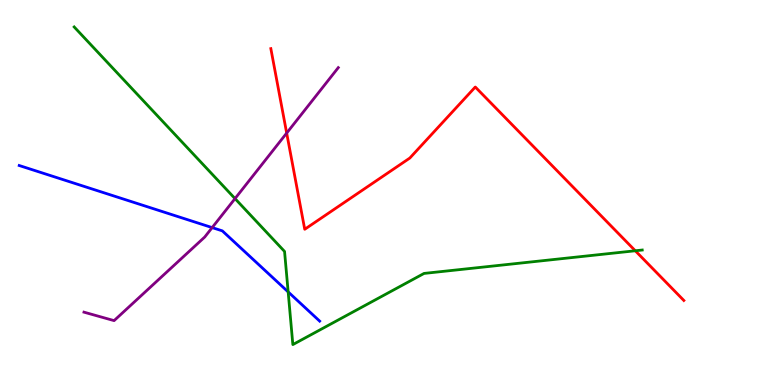[{'lines': ['blue', 'red'], 'intersections': []}, {'lines': ['green', 'red'], 'intersections': [{'x': 8.2, 'y': 3.49}]}, {'lines': ['purple', 'red'], 'intersections': [{'x': 3.7, 'y': 6.54}]}, {'lines': ['blue', 'green'], 'intersections': [{'x': 3.72, 'y': 2.42}]}, {'lines': ['blue', 'purple'], 'intersections': [{'x': 2.74, 'y': 4.09}]}, {'lines': ['green', 'purple'], 'intersections': [{'x': 3.03, 'y': 4.84}]}]